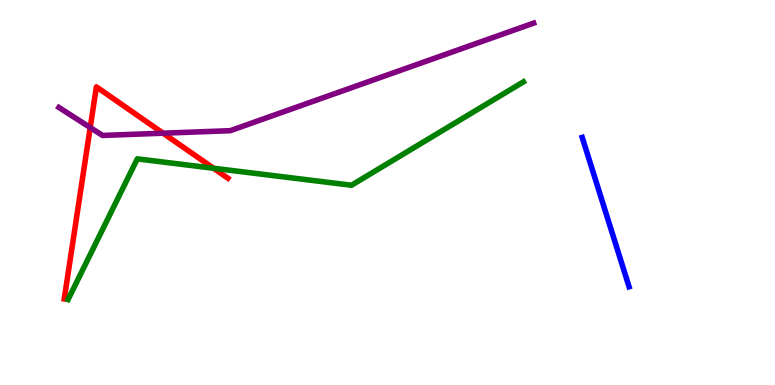[{'lines': ['blue', 'red'], 'intersections': []}, {'lines': ['green', 'red'], 'intersections': [{'x': 2.76, 'y': 5.63}]}, {'lines': ['purple', 'red'], 'intersections': [{'x': 1.16, 'y': 6.69}, {'x': 2.1, 'y': 6.54}]}, {'lines': ['blue', 'green'], 'intersections': []}, {'lines': ['blue', 'purple'], 'intersections': []}, {'lines': ['green', 'purple'], 'intersections': []}]